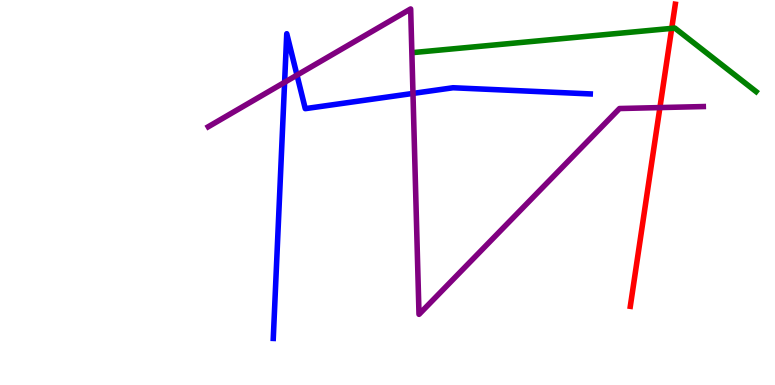[{'lines': ['blue', 'red'], 'intersections': []}, {'lines': ['green', 'red'], 'intersections': [{'x': 8.67, 'y': 9.26}]}, {'lines': ['purple', 'red'], 'intersections': [{'x': 8.51, 'y': 7.21}]}, {'lines': ['blue', 'green'], 'intersections': []}, {'lines': ['blue', 'purple'], 'intersections': [{'x': 3.67, 'y': 7.86}, {'x': 3.83, 'y': 8.05}, {'x': 5.33, 'y': 7.57}]}, {'lines': ['green', 'purple'], 'intersections': []}]